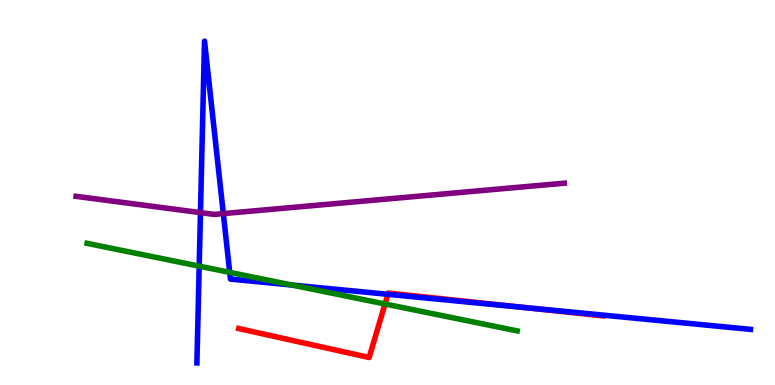[{'lines': ['blue', 'red'], 'intersections': [{'x': 5.0, 'y': 2.36}, {'x': 6.74, 'y': 2.02}]}, {'lines': ['green', 'red'], 'intersections': [{'x': 4.97, 'y': 2.1}]}, {'lines': ['purple', 'red'], 'intersections': []}, {'lines': ['blue', 'green'], 'intersections': [{'x': 2.57, 'y': 3.09}, {'x': 2.96, 'y': 2.93}, {'x': 3.77, 'y': 2.6}]}, {'lines': ['blue', 'purple'], 'intersections': [{'x': 2.59, 'y': 4.48}, {'x': 2.88, 'y': 4.45}]}, {'lines': ['green', 'purple'], 'intersections': []}]